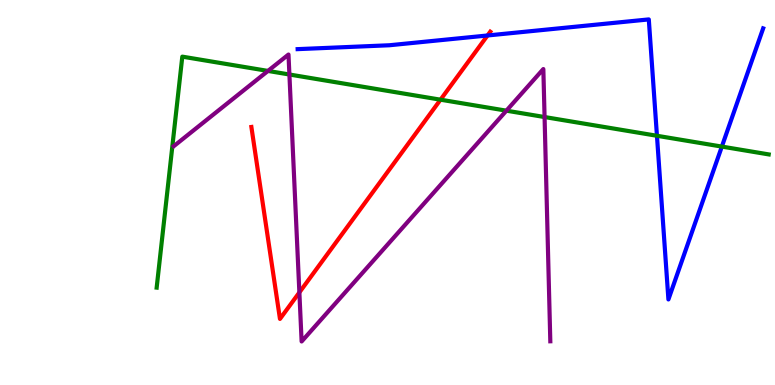[{'lines': ['blue', 'red'], 'intersections': [{'x': 6.29, 'y': 9.08}]}, {'lines': ['green', 'red'], 'intersections': [{'x': 5.68, 'y': 7.41}]}, {'lines': ['purple', 'red'], 'intersections': [{'x': 3.86, 'y': 2.4}]}, {'lines': ['blue', 'green'], 'intersections': [{'x': 8.48, 'y': 6.47}, {'x': 9.31, 'y': 6.19}]}, {'lines': ['blue', 'purple'], 'intersections': []}, {'lines': ['green', 'purple'], 'intersections': [{'x': 3.46, 'y': 8.16}, {'x': 3.73, 'y': 8.06}, {'x': 6.53, 'y': 7.13}, {'x': 7.03, 'y': 6.96}]}]